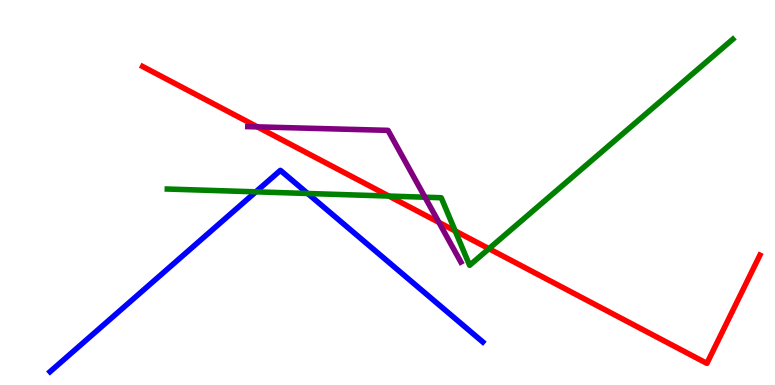[{'lines': ['blue', 'red'], 'intersections': []}, {'lines': ['green', 'red'], 'intersections': [{'x': 5.02, 'y': 4.91}, {'x': 5.87, 'y': 4.0}, {'x': 6.31, 'y': 3.54}]}, {'lines': ['purple', 'red'], 'intersections': [{'x': 3.32, 'y': 6.7}, {'x': 5.66, 'y': 4.22}]}, {'lines': ['blue', 'green'], 'intersections': [{'x': 3.3, 'y': 5.02}, {'x': 3.97, 'y': 4.97}]}, {'lines': ['blue', 'purple'], 'intersections': []}, {'lines': ['green', 'purple'], 'intersections': [{'x': 5.48, 'y': 4.88}]}]